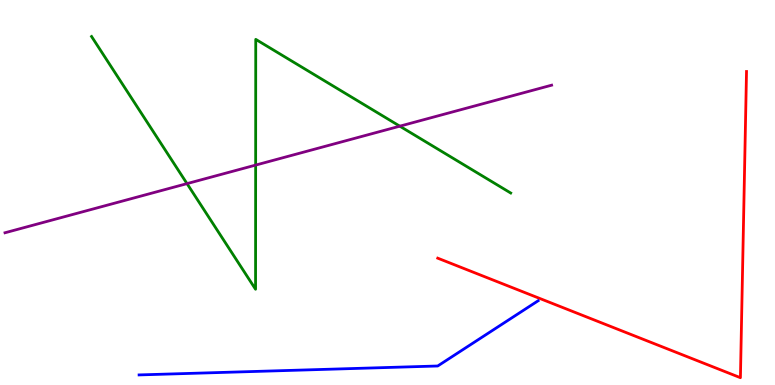[{'lines': ['blue', 'red'], 'intersections': []}, {'lines': ['green', 'red'], 'intersections': []}, {'lines': ['purple', 'red'], 'intersections': []}, {'lines': ['blue', 'green'], 'intersections': []}, {'lines': ['blue', 'purple'], 'intersections': []}, {'lines': ['green', 'purple'], 'intersections': [{'x': 2.41, 'y': 5.23}, {'x': 3.3, 'y': 5.71}, {'x': 5.16, 'y': 6.72}]}]